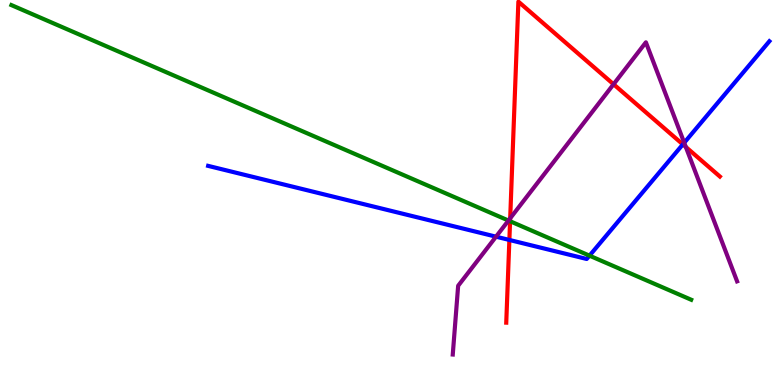[{'lines': ['blue', 'red'], 'intersections': [{'x': 6.57, 'y': 3.77}, {'x': 8.81, 'y': 6.25}]}, {'lines': ['green', 'red'], 'intersections': [{'x': 6.58, 'y': 4.25}]}, {'lines': ['purple', 'red'], 'intersections': [{'x': 6.58, 'y': 4.33}, {'x': 7.92, 'y': 7.81}, {'x': 8.85, 'y': 6.18}]}, {'lines': ['blue', 'green'], 'intersections': [{'x': 7.61, 'y': 3.36}]}, {'lines': ['blue', 'purple'], 'intersections': [{'x': 6.4, 'y': 3.85}, {'x': 8.83, 'y': 6.29}]}, {'lines': ['green', 'purple'], 'intersections': [{'x': 6.56, 'y': 4.27}]}]